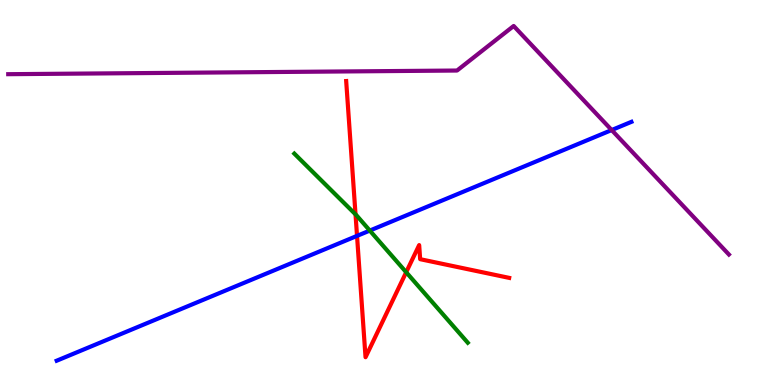[{'lines': ['blue', 'red'], 'intersections': [{'x': 4.61, 'y': 3.87}]}, {'lines': ['green', 'red'], 'intersections': [{'x': 4.59, 'y': 4.43}, {'x': 5.24, 'y': 2.93}]}, {'lines': ['purple', 'red'], 'intersections': []}, {'lines': ['blue', 'green'], 'intersections': [{'x': 4.77, 'y': 4.01}]}, {'lines': ['blue', 'purple'], 'intersections': [{'x': 7.89, 'y': 6.62}]}, {'lines': ['green', 'purple'], 'intersections': []}]